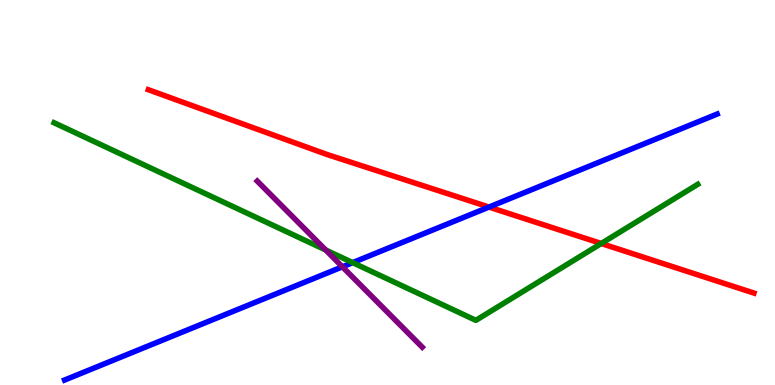[{'lines': ['blue', 'red'], 'intersections': [{'x': 6.31, 'y': 4.62}]}, {'lines': ['green', 'red'], 'intersections': [{'x': 7.76, 'y': 3.68}]}, {'lines': ['purple', 'red'], 'intersections': []}, {'lines': ['blue', 'green'], 'intersections': [{'x': 4.55, 'y': 3.18}]}, {'lines': ['blue', 'purple'], 'intersections': [{'x': 4.42, 'y': 3.07}]}, {'lines': ['green', 'purple'], 'intersections': [{'x': 4.2, 'y': 3.51}]}]